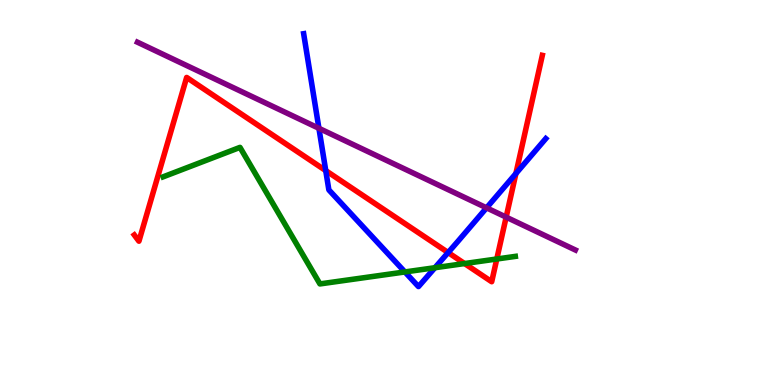[{'lines': ['blue', 'red'], 'intersections': [{'x': 4.2, 'y': 5.57}, {'x': 5.78, 'y': 3.44}, {'x': 6.66, 'y': 5.49}]}, {'lines': ['green', 'red'], 'intersections': [{'x': 5.99, 'y': 3.15}, {'x': 6.41, 'y': 3.27}]}, {'lines': ['purple', 'red'], 'intersections': [{'x': 6.53, 'y': 4.36}]}, {'lines': ['blue', 'green'], 'intersections': [{'x': 5.22, 'y': 2.94}, {'x': 5.61, 'y': 3.05}]}, {'lines': ['blue', 'purple'], 'intersections': [{'x': 4.12, 'y': 6.67}, {'x': 6.28, 'y': 4.6}]}, {'lines': ['green', 'purple'], 'intersections': []}]